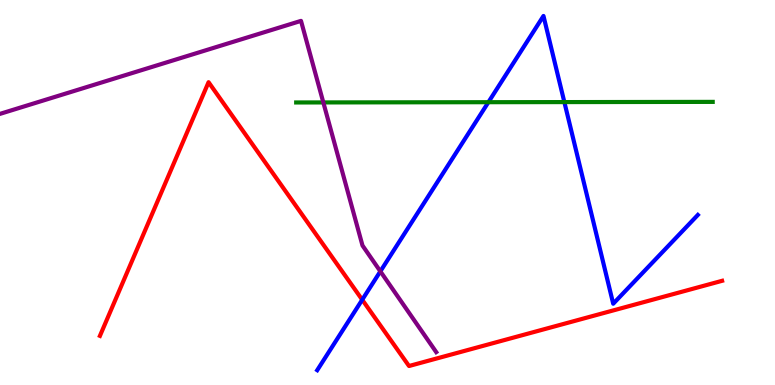[{'lines': ['blue', 'red'], 'intersections': [{'x': 4.67, 'y': 2.21}]}, {'lines': ['green', 'red'], 'intersections': []}, {'lines': ['purple', 'red'], 'intersections': []}, {'lines': ['blue', 'green'], 'intersections': [{'x': 6.3, 'y': 7.35}, {'x': 7.28, 'y': 7.35}]}, {'lines': ['blue', 'purple'], 'intersections': [{'x': 4.91, 'y': 2.95}]}, {'lines': ['green', 'purple'], 'intersections': [{'x': 4.17, 'y': 7.34}]}]